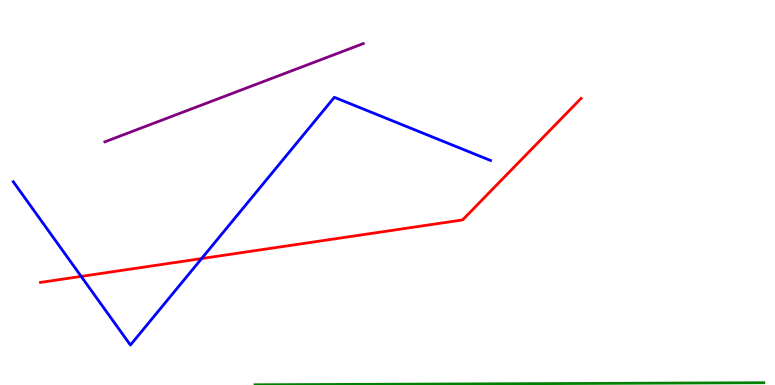[{'lines': ['blue', 'red'], 'intersections': [{'x': 1.05, 'y': 2.82}, {'x': 2.6, 'y': 3.28}]}, {'lines': ['green', 'red'], 'intersections': []}, {'lines': ['purple', 'red'], 'intersections': []}, {'lines': ['blue', 'green'], 'intersections': []}, {'lines': ['blue', 'purple'], 'intersections': []}, {'lines': ['green', 'purple'], 'intersections': []}]